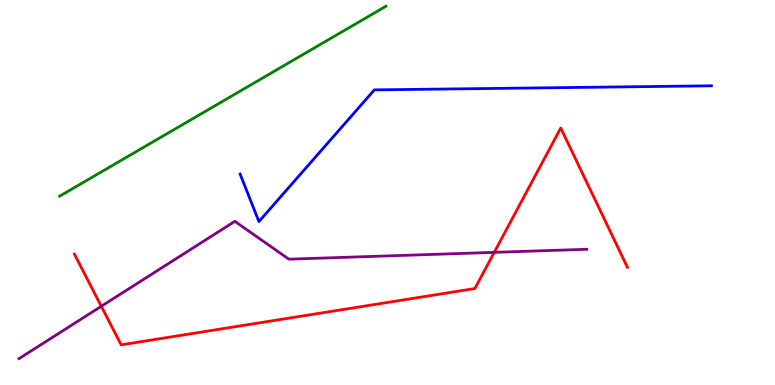[{'lines': ['blue', 'red'], 'intersections': []}, {'lines': ['green', 'red'], 'intersections': []}, {'lines': ['purple', 'red'], 'intersections': [{'x': 1.31, 'y': 2.04}, {'x': 6.38, 'y': 3.45}]}, {'lines': ['blue', 'green'], 'intersections': []}, {'lines': ['blue', 'purple'], 'intersections': []}, {'lines': ['green', 'purple'], 'intersections': []}]